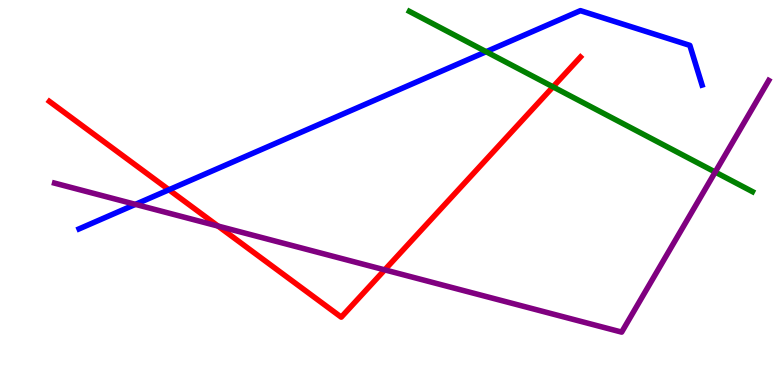[{'lines': ['blue', 'red'], 'intersections': [{'x': 2.18, 'y': 5.07}]}, {'lines': ['green', 'red'], 'intersections': [{'x': 7.14, 'y': 7.74}]}, {'lines': ['purple', 'red'], 'intersections': [{'x': 2.81, 'y': 4.13}, {'x': 4.96, 'y': 2.99}]}, {'lines': ['blue', 'green'], 'intersections': [{'x': 6.27, 'y': 8.66}]}, {'lines': ['blue', 'purple'], 'intersections': [{'x': 1.75, 'y': 4.69}]}, {'lines': ['green', 'purple'], 'intersections': [{'x': 9.23, 'y': 5.53}]}]